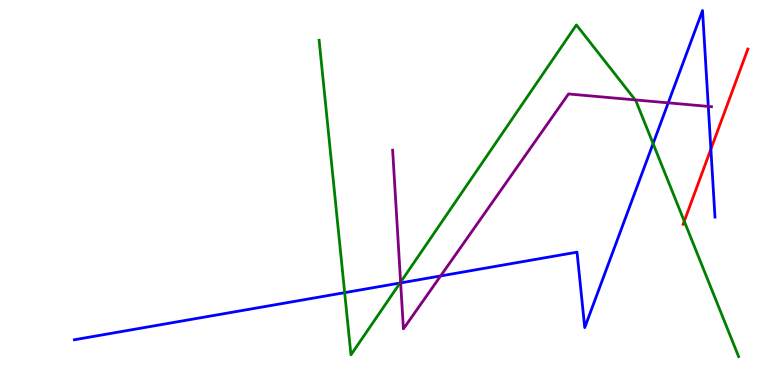[{'lines': ['blue', 'red'], 'intersections': [{'x': 9.17, 'y': 6.13}]}, {'lines': ['green', 'red'], 'intersections': [{'x': 8.83, 'y': 4.25}]}, {'lines': ['purple', 'red'], 'intersections': []}, {'lines': ['blue', 'green'], 'intersections': [{'x': 4.45, 'y': 2.4}, {'x': 5.16, 'y': 2.65}, {'x': 8.43, 'y': 6.27}]}, {'lines': ['blue', 'purple'], 'intersections': [{'x': 5.17, 'y': 2.65}, {'x': 5.69, 'y': 2.83}, {'x': 8.62, 'y': 7.33}, {'x': 9.14, 'y': 7.24}]}, {'lines': ['green', 'purple'], 'intersections': [{'x': 5.17, 'y': 2.67}, {'x': 8.2, 'y': 7.4}]}]